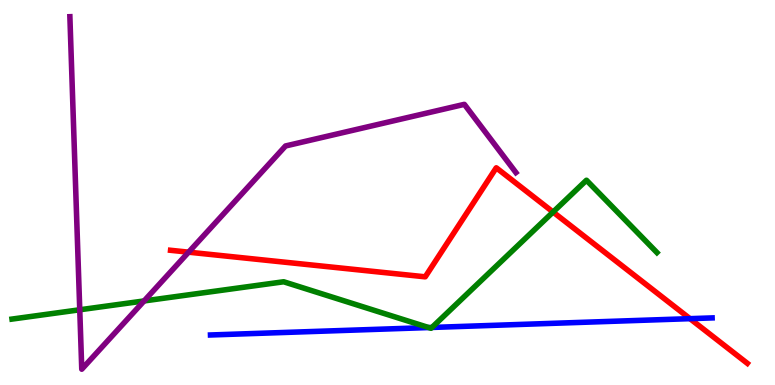[{'lines': ['blue', 'red'], 'intersections': [{'x': 8.9, 'y': 1.72}]}, {'lines': ['green', 'red'], 'intersections': [{'x': 7.14, 'y': 4.49}]}, {'lines': ['purple', 'red'], 'intersections': [{'x': 2.43, 'y': 3.45}]}, {'lines': ['blue', 'green'], 'intersections': [{'x': 5.53, 'y': 1.49}, {'x': 5.57, 'y': 1.49}]}, {'lines': ['blue', 'purple'], 'intersections': []}, {'lines': ['green', 'purple'], 'intersections': [{'x': 1.03, 'y': 1.95}, {'x': 1.86, 'y': 2.18}]}]